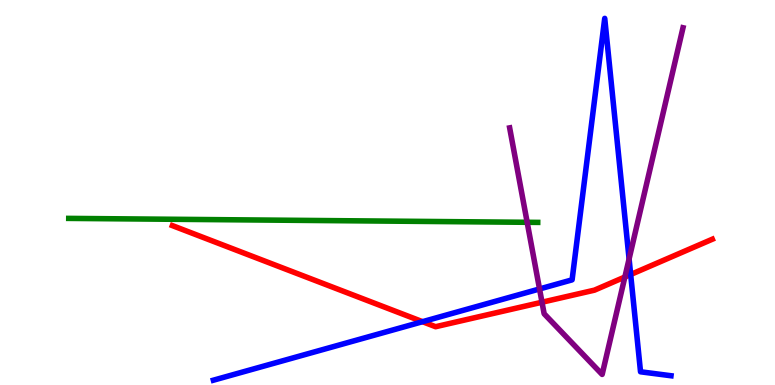[{'lines': ['blue', 'red'], 'intersections': [{'x': 5.45, 'y': 1.64}, {'x': 8.14, 'y': 2.87}]}, {'lines': ['green', 'red'], 'intersections': []}, {'lines': ['purple', 'red'], 'intersections': [{'x': 6.99, 'y': 2.15}, {'x': 8.06, 'y': 2.8}]}, {'lines': ['blue', 'green'], 'intersections': []}, {'lines': ['blue', 'purple'], 'intersections': [{'x': 6.96, 'y': 2.49}, {'x': 8.12, 'y': 3.27}]}, {'lines': ['green', 'purple'], 'intersections': [{'x': 6.8, 'y': 4.23}]}]